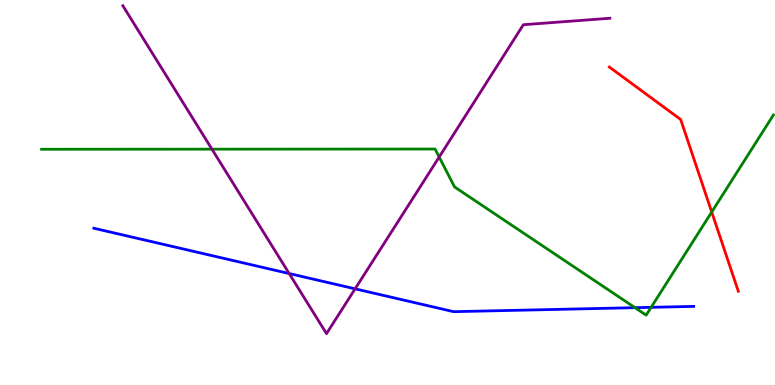[{'lines': ['blue', 'red'], 'intersections': []}, {'lines': ['green', 'red'], 'intersections': [{'x': 9.18, 'y': 4.49}]}, {'lines': ['purple', 'red'], 'intersections': []}, {'lines': ['blue', 'green'], 'intersections': [{'x': 8.19, 'y': 2.01}, {'x': 8.4, 'y': 2.02}]}, {'lines': ['blue', 'purple'], 'intersections': [{'x': 3.73, 'y': 2.9}, {'x': 4.58, 'y': 2.5}]}, {'lines': ['green', 'purple'], 'intersections': [{'x': 2.73, 'y': 6.13}, {'x': 5.67, 'y': 5.92}]}]